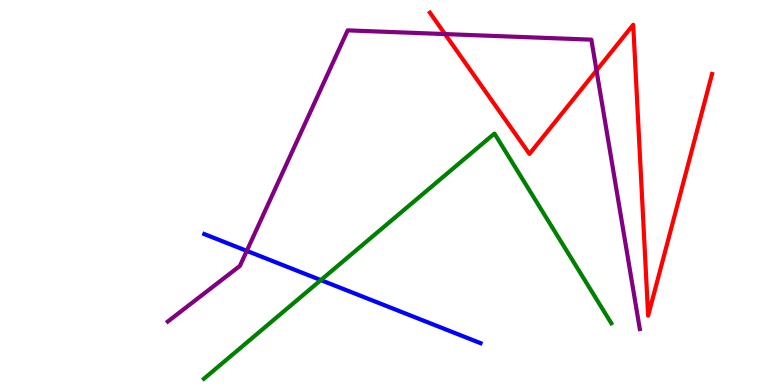[{'lines': ['blue', 'red'], 'intersections': []}, {'lines': ['green', 'red'], 'intersections': []}, {'lines': ['purple', 'red'], 'intersections': [{'x': 5.74, 'y': 9.11}, {'x': 7.7, 'y': 8.17}]}, {'lines': ['blue', 'green'], 'intersections': [{'x': 4.14, 'y': 2.72}]}, {'lines': ['blue', 'purple'], 'intersections': [{'x': 3.18, 'y': 3.48}]}, {'lines': ['green', 'purple'], 'intersections': []}]